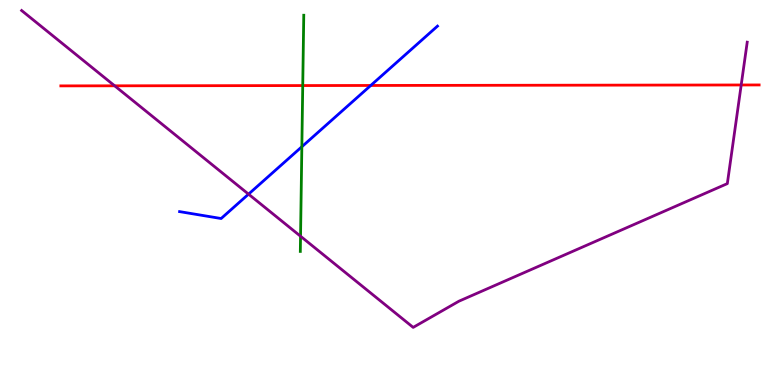[{'lines': ['blue', 'red'], 'intersections': [{'x': 4.78, 'y': 7.78}]}, {'lines': ['green', 'red'], 'intersections': [{'x': 3.91, 'y': 7.78}]}, {'lines': ['purple', 'red'], 'intersections': [{'x': 1.48, 'y': 7.77}, {'x': 9.56, 'y': 7.79}]}, {'lines': ['blue', 'green'], 'intersections': [{'x': 3.89, 'y': 6.19}]}, {'lines': ['blue', 'purple'], 'intersections': [{'x': 3.21, 'y': 4.96}]}, {'lines': ['green', 'purple'], 'intersections': [{'x': 3.88, 'y': 3.86}]}]